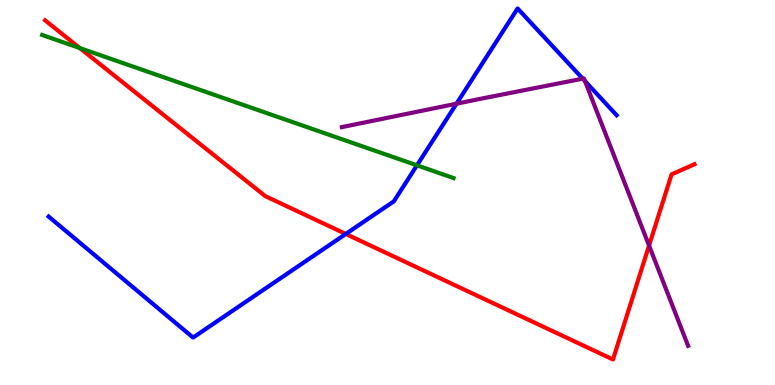[{'lines': ['blue', 'red'], 'intersections': [{'x': 4.46, 'y': 3.92}]}, {'lines': ['green', 'red'], 'intersections': [{'x': 1.03, 'y': 8.75}]}, {'lines': ['purple', 'red'], 'intersections': [{'x': 8.37, 'y': 3.62}]}, {'lines': ['blue', 'green'], 'intersections': [{'x': 5.38, 'y': 5.71}]}, {'lines': ['blue', 'purple'], 'intersections': [{'x': 5.89, 'y': 7.31}, {'x': 7.52, 'y': 7.96}, {'x': 7.55, 'y': 7.89}]}, {'lines': ['green', 'purple'], 'intersections': []}]